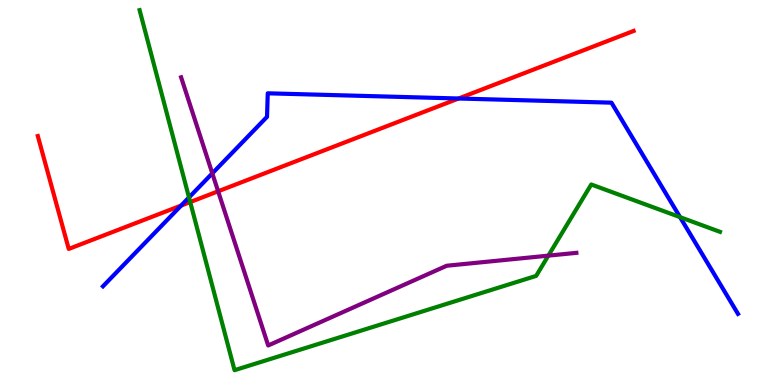[{'lines': ['blue', 'red'], 'intersections': [{'x': 2.34, 'y': 4.66}, {'x': 5.92, 'y': 7.44}]}, {'lines': ['green', 'red'], 'intersections': [{'x': 2.45, 'y': 4.75}]}, {'lines': ['purple', 'red'], 'intersections': [{'x': 2.81, 'y': 5.03}]}, {'lines': ['blue', 'green'], 'intersections': [{'x': 2.44, 'y': 4.87}, {'x': 8.77, 'y': 4.36}]}, {'lines': ['blue', 'purple'], 'intersections': [{'x': 2.74, 'y': 5.5}]}, {'lines': ['green', 'purple'], 'intersections': [{'x': 7.08, 'y': 3.36}]}]